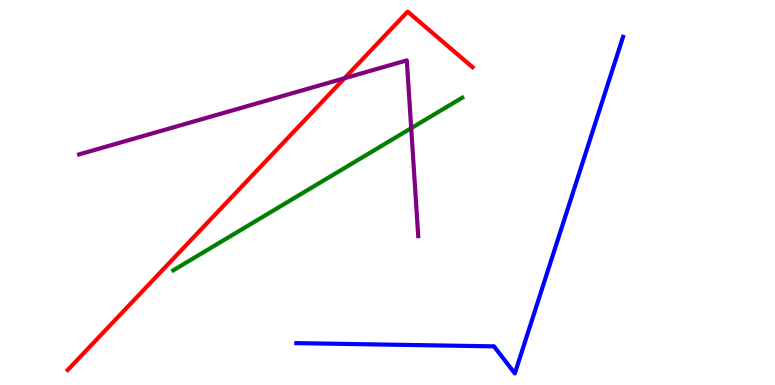[{'lines': ['blue', 'red'], 'intersections': []}, {'lines': ['green', 'red'], 'intersections': []}, {'lines': ['purple', 'red'], 'intersections': [{'x': 4.45, 'y': 7.97}]}, {'lines': ['blue', 'green'], 'intersections': []}, {'lines': ['blue', 'purple'], 'intersections': []}, {'lines': ['green', 'purple'], 'intersections': [{'x': 5.31, 'y': 6.67}]}]